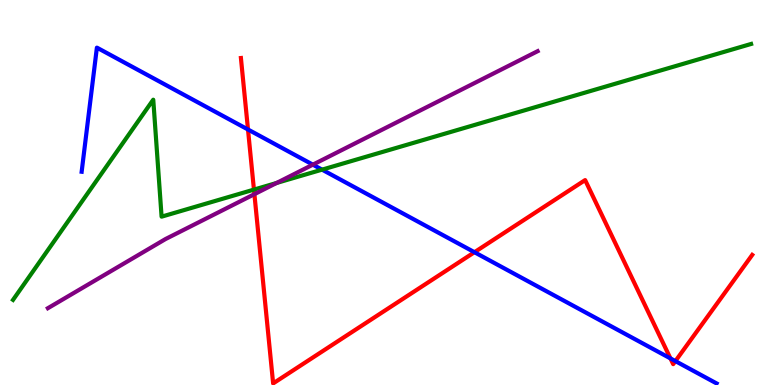[{'lines': ['blue', 'red'], 'intersections': [{'x': 3.2, 'y': 6.64}, {'x': 6.12, 'y': 3.45}, {'x': 8.65, 'y': 0.69}, {'x': 8.71, 'y': 0.621}]}, {'lines': ['green', 'red'], 'intersections': [{'x': 3.28, 'y': 5.08}]}, {'lines': ['purple', 'red'], 'intersections': [{'x': 3.28, 'y': 4.96}]}, {'lines': ['blue', 'green'], 'intersections': [{'x': 4.16, 'y': 5.59}]}, {'lines': ['blue', 'purple'], 'intersections': [{'x': 4.04, 'y': 5.72}]}, {'lines': ['green', 'purple'], 'intersections': [{'x': 3.57, 'y': 5.25}]}]